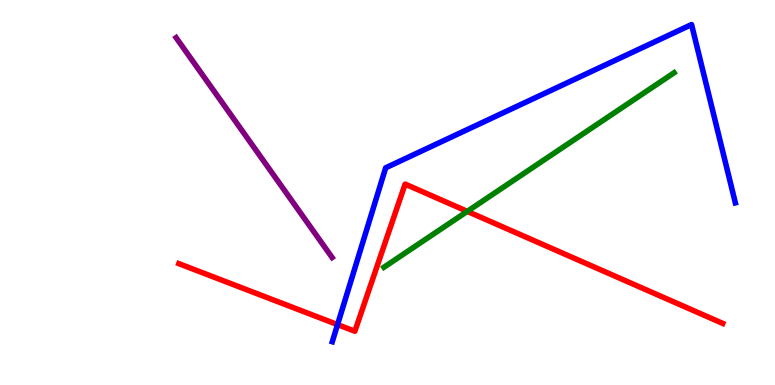[{'lines': ['blue', 'red'], 'intersections': [{'x': 4.36, 'y': 1.57}]}, {'lines': ['green', 'red'], 'intersections': [{'x': 6.03, 'y': 4.51}]}, {'lines': ['purple', 'red'], 'intersections': []}, {'lines': ['blue', 'green'], 'intersections': []}, {'lines': ['blue', 'purple'], 'intersections': []}, {'lines': ['green', 'purple'], 'intersections': []}]